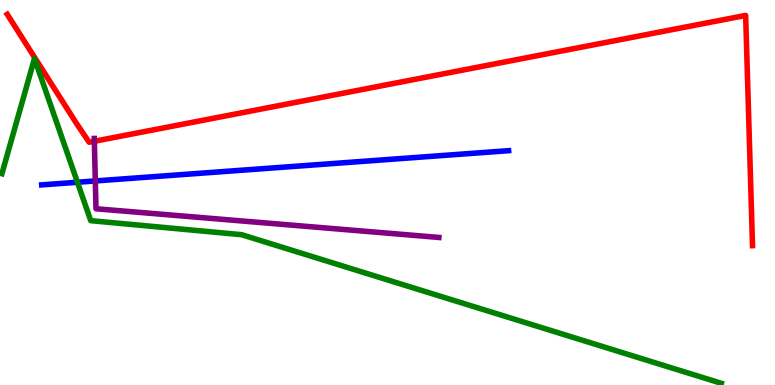[{'lines': ['blue', 'red'], 'intersections': []}, {'lines': ['green', 'red'], 'intersections': []}, {'lines': ['purple', 'red'], 'intersections': [{'x': 1.22, 'y': 6.33}]}, {'lines': ['blue', 'green'], 'intersections': [{'x': 0.999, 'y': 5.27}]}, {'lines': ['blue', 'purple'], 'intersections': [{'x': 1.23, 'y': 5.3}]}, {'lines': ['green', 'purple'], 'intersections': []}]